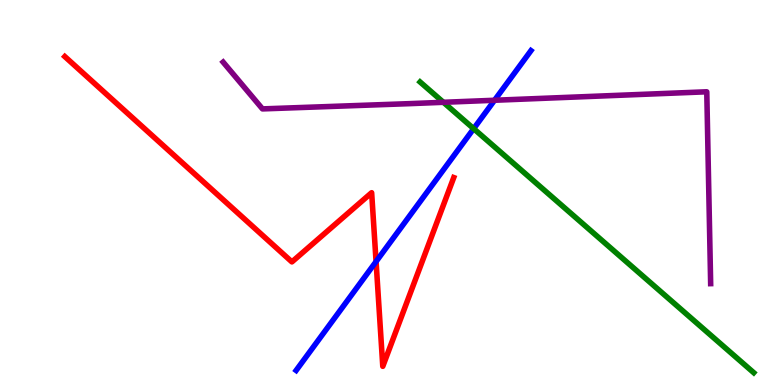[{'lines': ['blue', 'red'], 'intersections': [{'x': 4.85, 'y': 3.21}]}, {'lines': ['green', 'red'], 'intersections': []}, {'lines': ['purple', 'red'], 'intersections': []}, {'lines': ['blue', 'green'], 'intersections': [{'x': 6.11, 'y': 6.66}]}, {'lines': ['blue', 'purple'], 'intersections': [{'x': 6.38, 'y': 7.4}]}, {'lines': ['green', 'purple'], 'intersections': [{'x': 5.72, 'y': 7.34}]}]